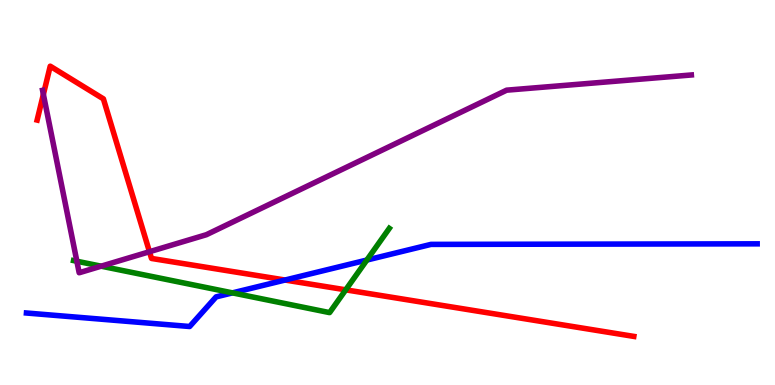[{'lines': ['blue', 'red'], 'intersections': [{'x': 3.68, 'y': 2.73}]}, {'lines': ['green', 'red'], 'intersections': [{'x': 4.46, 'y': 2.47}]}, {'lines': ['purple', 'red'], 'intersections': [{'x': 0.56, 'y': 7.55}, {'x': 1.93, 'y': 3.46}]}, {'lines': ['blue', 'green'], 'intersections': [{'x': 3.0, 'y': 2.39}, {'x': 4.73, 'y': 3.25}]}, {'lines': ['blue', 'purple'], 'intersections': []}, {'lines': ['green', 'purple'], 'intersections': [{'x': 0.992, 'y': 3.21}, {'x': 1.31, 'y': 3.09}]}]